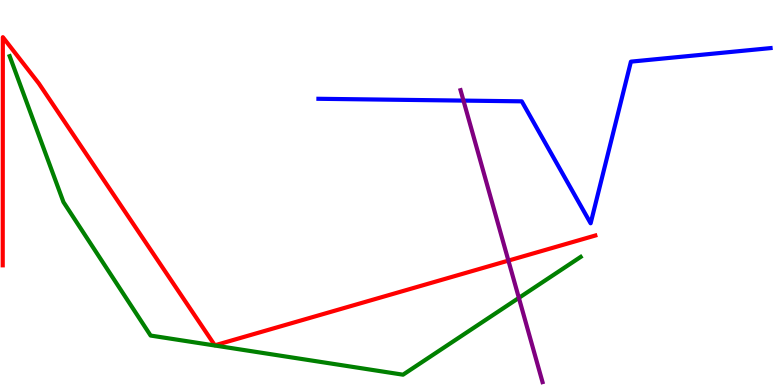[{'lines': ['blue', 'red'], 'intersections': []}, {'lines': ['green', 'red'], 'intersections': []}, {'lines': ['purple', 'red'], 'intersections': [{'x': 6.56, 'y': 3.23}]}, {'lines': ['blue', 'green'], 'intersections': []}, {'lines': ['blue', 'purple'], 'intersections': [{'x': 5.98, 'y': 7.39}]}, {'lines': ['green', 'purple'], 'intersections': [{'x': 6.7, 'y': 2.26}]}]